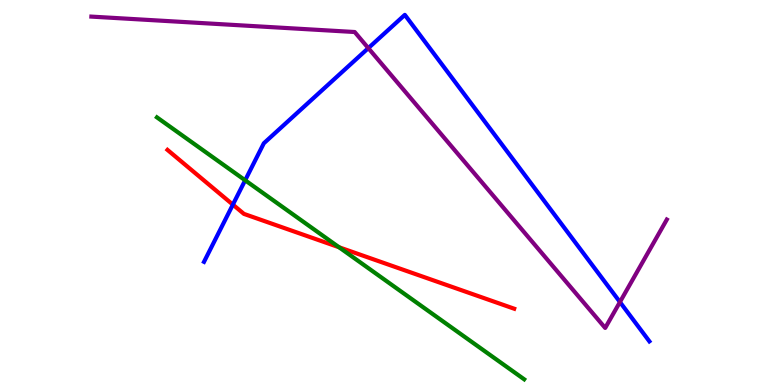[{'lines': ['blue', 'red'], 'intersections': [{'x': 3.0, 'y': 4.68}]}, {'lines': ['green', 'red'], 'intersections': [{'x': 4.37, 'y': 3.58}]}, {'lines': ['purple', 'red'], 'intersections': []}, {'lines': ['blue', 'green'], 'intersections': [{'x': 3.16, 'y': 5.32}]}, {'lines': ['blue', 'purple'], 'intersections': [{'x': 4.75, 'y': 8.75}, {'x': 8.0, 'y': 2.15}]}, {'lines': ['green', 'purple'], 'intersections': []}]